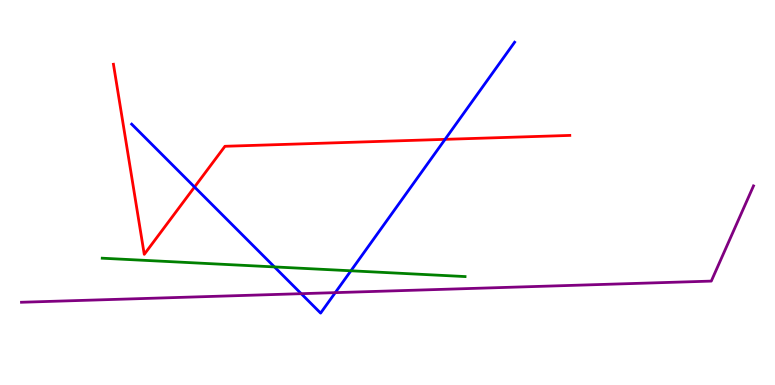[{'lines': ['blue', 'red'], 'intersections': [{'x': 2.51, 'y': 5.14}, {'x': 5.74, 'y': 6.38}]}, {'lines': ['green', 'red'], 'intersections': []}, {'lines': ['purple', 'red'], 'intersections': []}, {'lines': ['blue', 'green'], 'intersections': [{'x': 3.54, 'y': 3.07}, {'x': 4.53, 'y': 2.97}]}, {'lines': ['blue', 'purple'], 'intersections': [{'x': 3.89, 'y': 2.37}, {'x': 4.33, 'y': 2.4}]}, {'lines': ['green', 'purple'], 'intersections': []}]